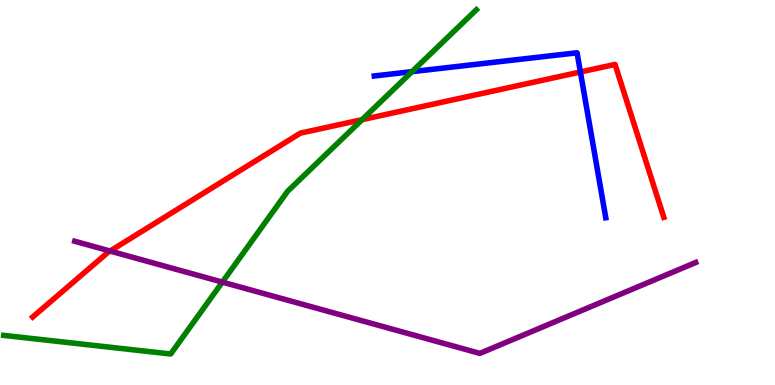[{'lines': ['blue', 'red'], 'intersections': [{'x': 7.49, 'y': 8.13}]}, {'lines': ['green', 'red'], 'intersections': [{'x': 4.67, 'y': 6.89}]}, {'lines': ['purple', 'red'], 'intersections': [{'x': 1.42, 'y': 3.48}]}, {'lines': ['blue', 'green'], 'intersections': [{'x': 5.32, 'y': 8.14}]}, {'lines': ['blue', 'purple'], 'intersections': []}, {'lines': ['green', 'purple'], 'intersections': [{'x': 2.87, 'y': 2.67}]}]